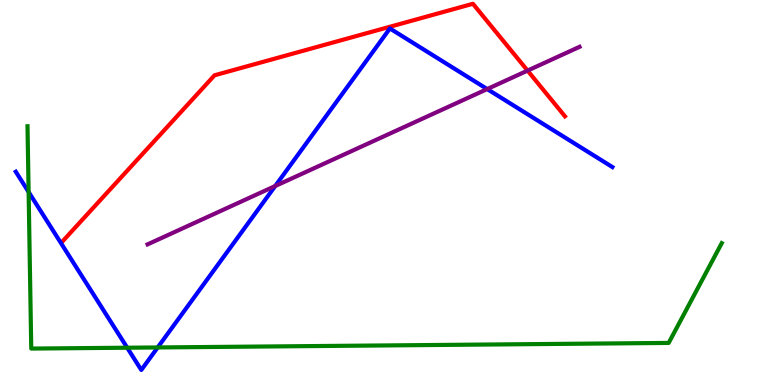[{'lines': ['blue', 'red'], 'intersections': []}, {'lines': ['green', 'red'], 'intersections': []}, {'lines': ['purple', 'red'], 'intersections': [{'x': 6.81, 'y': 8.17}]}, {'lines': ['blue', 'green'], 'intersections': [{'x': 0.369, 'y': 5.01}, {'x': 1.64, 'y': 0.968}, {'x': 2.03, 'y': 0.975}]}, {'lines': ['blue', 'purple'], 'intersections': [{'x': 3.55, 'y': 5.17}, {'x': 6.29, 'y': 7.69}]}, {'lines': ['green', 'purple'], 'intersections': []}]